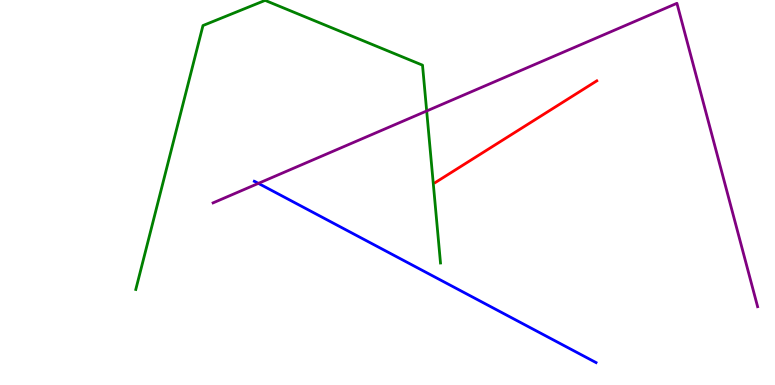[{'lines': ['blue', 'red'], 'intersections': []}, {'lines': ['green', 'red'], 'intersections': []}, {'lines': ['purple', 'red'], 'intersections': []}, {'lines': ['blue', 'green'], 'intersections': []}, {'lines': ['blue', 'purple'], 'intersections': [{'x': 3.33, 'y': 5.24}]}, {'lines': ['green', 'purple'], 'intersections': [{'x': 5.51, 'y': 7.12}]}]